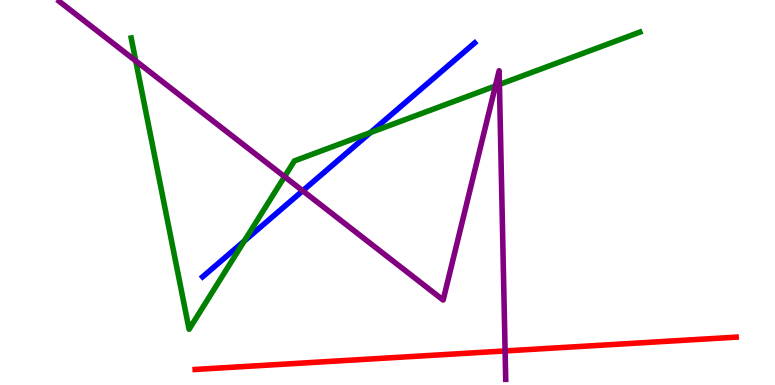[{'lines': ['blue', 'red'], 'intersections': []}, {'lines': ['green', 'red'], 'intersections': []}, {'lines': ['purple', 'red'], 'intersections': [{'x': 6.52, 'y': 0.884}]}, {'lines': ['blue', 'green'], 'intersections': [{'x': 3.15, 'y': 3.74}, {'x': 4.78, 'y': 6.56}]}, {'lines': ['blue', 'purple'], 'intersections': [{'x': 3.91, 'y': 5.04}]}, {'lines': ['green', 'purple'], 'intersections': [{'x': 1.75, 'y': 8.42}, {'x': 3.67, 'y': 5.41}, {'x': 6.39, 'y': 7.77}, {'x': 6.44, 'y': 7.81}]}]